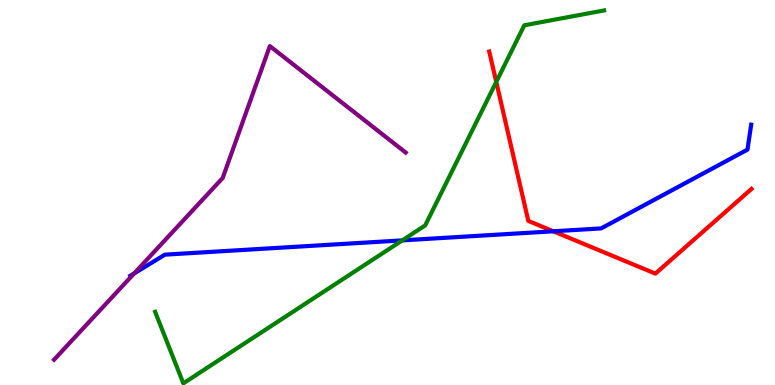[{'lines': ['blue', 'red'], 'intersections': [{'x': 7.14, 'y': 3.99}]}, {'lines': ['green', 'red'], 'intersections': [{'x': 6.4, 'y': 7.87}]}, {'lines': ['purple', 'red'], 'intersections': []}, {'lines': ['blue', 'green'], 'intersections': [{'x': 5.19, 'y': 3.76}]}, {'lines': ['blue', 'purple'], 'intersections': [{'x': 1.73, 'y': 2.9}]}, {'lines': ['green', 'purple'], 'intersections': []}]